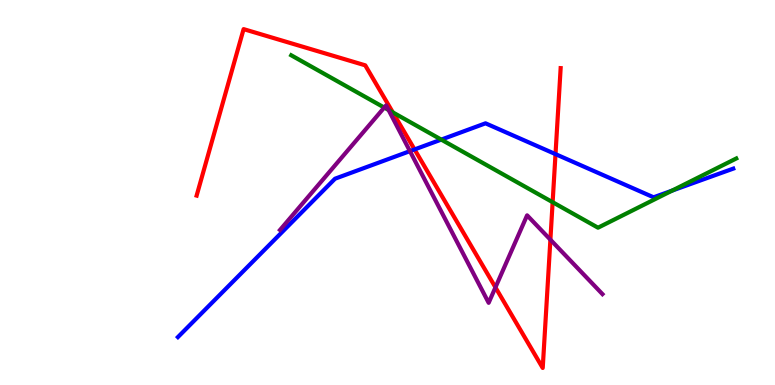[{'lines': ['blue', 'red'], 'intersections': [{'x': 5.35, 'y': 6.12}, {'x': 7.17, 'y': 6.0}]}, {'lines': ['green', 'red'], 'intersections': [{'x': 5.07, 'y': 7.08}, {'x': 7.13, 'y': 4.75}]}, {'lines': ['purple', 'red'], 'intersections': [{'x': 6.39, 'y': 2.54}, {'x': 7.1, 'y': 3.77}]}, {'lines': ['blue', 'green'], 'intersections': [{'x': 5.69, 'y': 6.37}, {'x': 8.67, 'y': 5.05}]}, {'lines': ['blue', 'purple'], 'intersections': [{'x': 5.29, 'y': 6.07}]}, {'lines': ['green', 'purple'], 'intersections': [{'x': 4.96, 'y': 7.21}, {'x': 5.01, 'y': 7.14}]}]